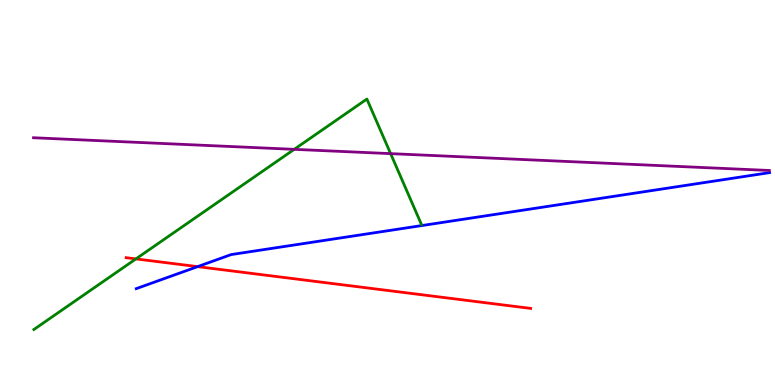[{'lines': ['blue', 'red'], 'intersections': [{'x': 2.55, 'y': 3.07}]}, {'lines': ['green', 'red'], 'intersections': [{'x': 1.75, 'y': 3.28}]}, {'lines': ['purple', 'red'], 'intersections': []}, {'lines': ['blue', 'green'], 'intersections': []}, {'lines': ['blue', 'purple'], 'intersections': []}, {'lines': ['green', 'purple'], 'intersections': [{'x': 3.8, 'y': 6.12}, {'x': 5.04, 'y': 6.01}]}]